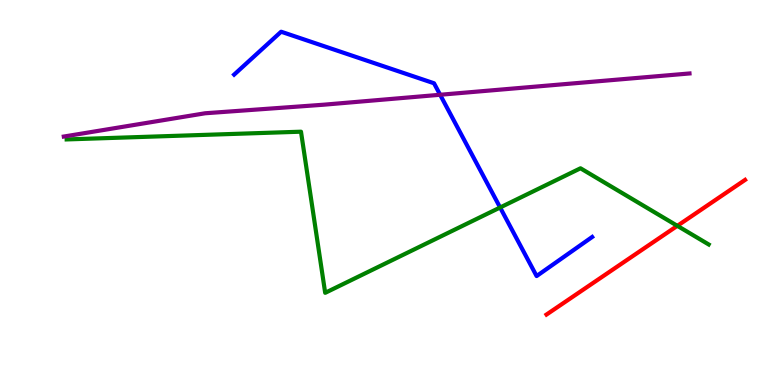[{'lines': ['blue', 'red'], 'intersections': []}, {'lines': ['green', 'red'], 'intersections': [{'x': 8.74, 'y': 4.13}]}, {'lines': ['purple', 'red'], 'intersections': []}, {'lines': ['blue', 'green'], 'intersections': [{'x': 6.45, 'y': 4.61}]}, {'lines': ['blue', 'purple'], 'intersections': [{'x': 5.68, 'y': 7.54}]}, {'lines': ['green', 'purple'], 'intersections': []}]